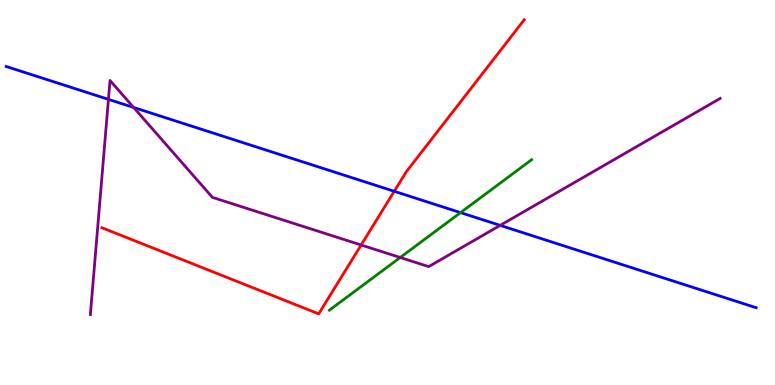[{'lines': ['blue', 'red'], 'intersections': [{'x': 5.09, 'y': 5.03}]}, {'lines': ['green', 'red'], 'intersections': []}, {'lines': ['purple', 'red'], 'intersections': [{'x': 4.66, 'y': 3.64}]}, {'lines': ['blue', 'green'], 'intersections': [{'x': 5.94, 'y': 4.48}]}, {'lines': ['blue', 'purple'], 'intersections': [{'x': 1.4, 'y': 7.42}, {'x': 1.73, 'y': 7.21}, {'x': 6.45, 'y': 4.15}]}, {'lines': ['green', 'purple'], 'intersections': [{'x': 5.16, 'y': 3.31}]}]